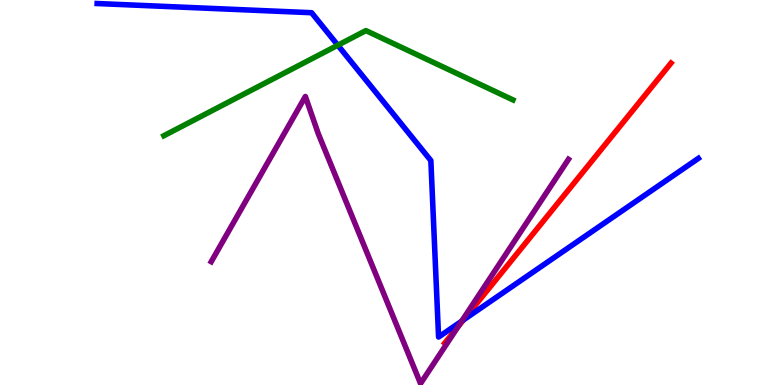[{'lines': ['blue', 'red'], 'intersections': [{'x': 5.98, 'y': 1.69}]}, {'lines': ['green', 'red'], 'intersections': []}, {'lines': ['purple', 'red'], 'intersections': [{'x': 5.91, 'y': 1.53}]}, {'lines': ['blue', 'green'], 'intersections': [{'x': 4.36, 'y': 8.83}]}, {'lines': ['blue', 'purple'], 'intersections': [{'x': 5.96, 'y': 1.66}]}, {'lines': ['green', 'purple'], 'intersections': []}]